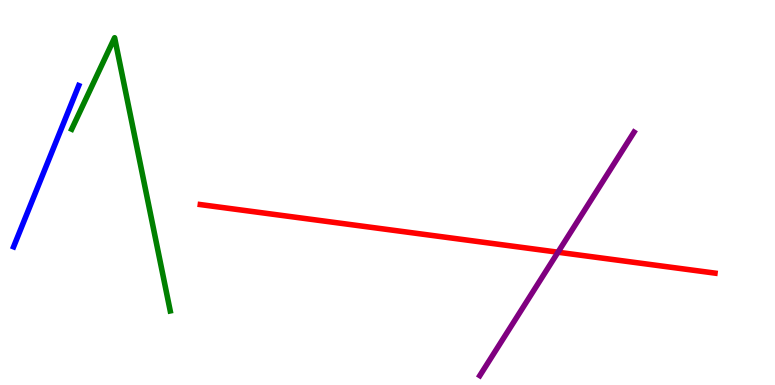[{'lines': ['blue', 'red'], 'intersections': []}, {'lines': ['green', 'red'], 'intersections': []}, {'lines': ['purple', 'red'], 'intersections': [{'x': 7.2, 'y': 3.45}]}, {'lines': ['blue', 'green'], 'intersections': []}, {'lines': ['blue', 'purple'], 'intersections': []}, {'lines': ['green', 'purple'], 'intersections': []}]